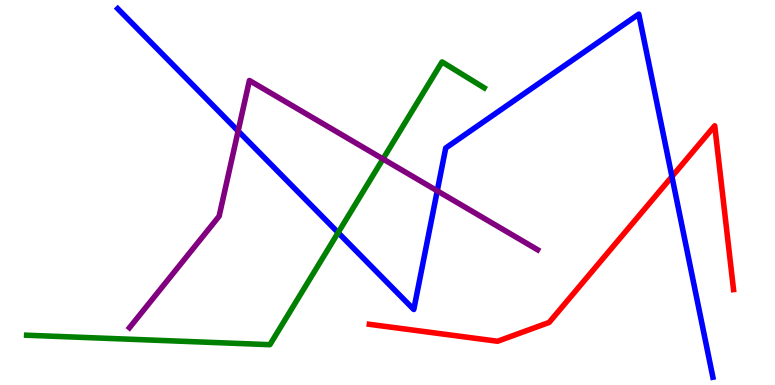[{'lines': ['blue', 'red'], 'intersections': [{'x': 8.67, 'y': 5.41}]}, {'lines': ['green', 'red'], 'intersections': []}, {'lines': ['purple', 'red'], 'intersections': []}, {'lines': ['blue', 'green'], 'intersections': [{'x': 4.36, 'y': 3.96}]}, {'lines': ['blue', 'purple'], 'intersections': [{'x': 3.07, 'y': 6.6}, {'x': 5.64, 'y': 5.04}]}, {'lines': ['green', 'purple'], 'intersections': [{'x': 4.94, 'y': 5.87}]}]